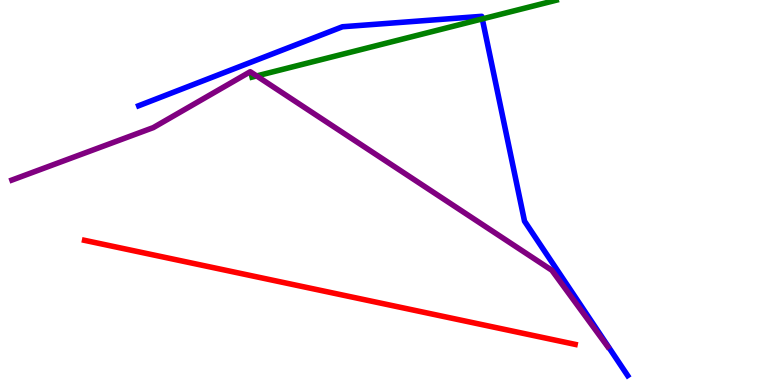[{'lines': ['blue', 'red'], 'intersections': []}, {'lines': ['green', 'red'], 'intersections': []}, {'lines': ['purple', 'red'], 'intersections': []}, {'lines': ['blue', 'green'], 'intersections': [{'x': 6.22, 'y': 9.51}]}, {'lines': ['blue', 'purple'], 'intersections': []}, {'lines': ['green', 'purple'], 'intersections': [{'x': 3.31, 'y': 8.03}]}]